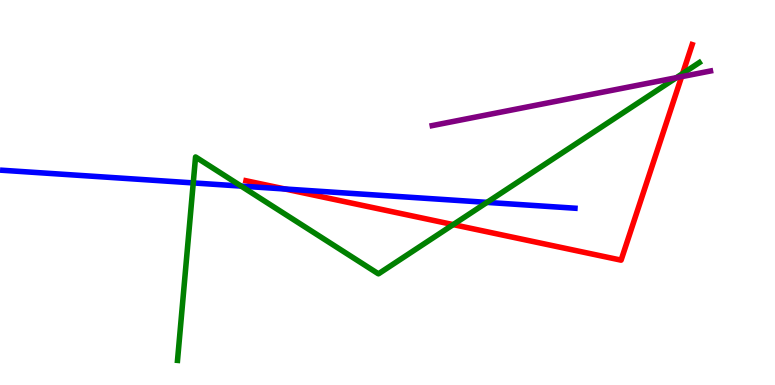[{'lines': ['blue', 'red'], 'intersections': [{'x': 3.68, 'y': 5.09}]}, {'lines': ['green', 'red'], 'intersections': [{'x': 5.85, 'y': 4.17}, {'x': 8.81, 'y': 8.09}]}, {'lines': ['purple', 'red'], 'intersections': [{'x': 8.79, 'y': 8.01}]}, {'lines': ['blue', 'green'], 'intersections': [{'x': 2.49, 'y': 5.25}, {'x': 3.11, 'y': 5.17}, {'x': 6.28, 'y': 4.74}]}, {'lines': ['blue', 'purple'], 'intersections': []}, {'lines': ['green', 'purple'], 'intersections': [{'x': 8.73, 'y': 7.98}]}]